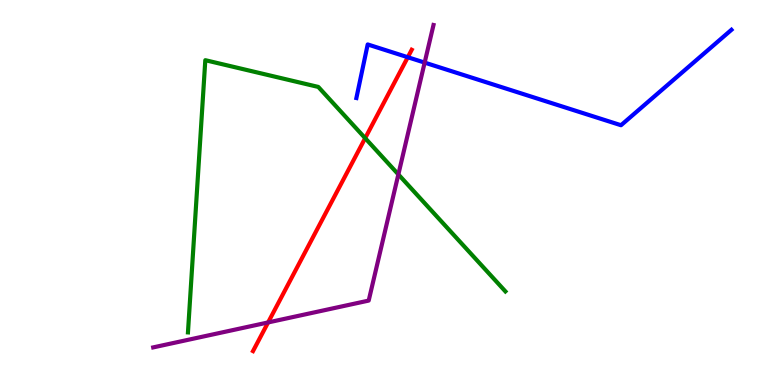[{'lines': ['blue', 'red'], 'intersections': [{'x': 5.26, 'y': 8.51}]}, {'lines': ['green', 'red'], 'intersections': [{'x': 4.71, 'y': 6.41}]}, {'lines': ['purple', 'red'], 'intersections': [{'x': 3.46, 'y': 1.63}]}, {'lines': ['blue', 'green'], 'intersections': []}, {'lines': ['blue', 'purple'], 'intersections': [{'x': 5.48, 'y': 8.37}]}, {'lines': ['green', 'purple'], 'intersections': [{'x': 5.14, 'y': 5.47}]}]